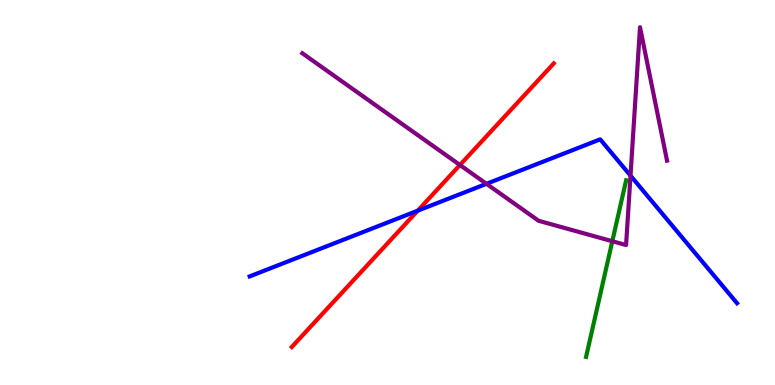[{'lines': ['blue', 'red'], 'intersections': [{'x': 5.39, 'y': 4.53}]}, {'lines': ['green', 'red'], 'intersections': []}, {'lines': ['purple', 'red'], 'intersections': [{'x': 5.93, 'y': 5.71}]}, {'lines': ['blue', 'green'], 'intersections': []}, {'lines': ['blue', 'purple'], 'intersections': [{'x': 6.28, 'y': 5.23}, {'x': 8.14, 'y': 5.44}]}, {'lines': ['green', 'purple'], 'intersections': [{'x': 7.9, 'y': 3.73}]}]